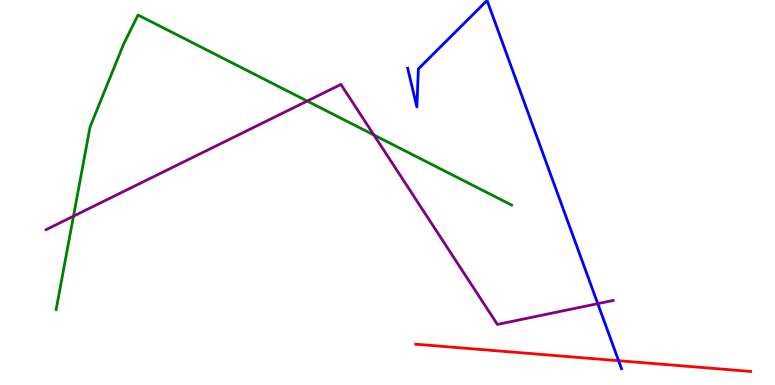[{'lines': ['blue', 'red'], 'intersections': [{'x': 7.98, 'y': 0.631}]}, {'lines': ['green', 'red'], 'intersections': []}, {'lines': ['purple', 'red'], 'intersections': []}, {'lines': ['blue', 'green'], 'intersections': []}, {'lines': ['blue', 'purple'], 'intersections': [{'x': 7.71, 'y': 2.11}]}, {'lines': ['green', 'purple'], 'intersections': [{'x': 0.948, 'y': 4.39}, {'x': 3.96, 'y': 7.38}, {'x': 4.82, 'y': 6.49}]}]